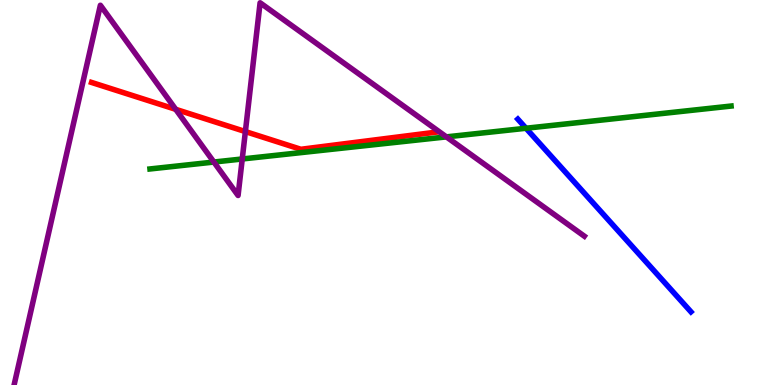[{'lines': ['blue', 'red'], 'intersections': []}, {'lines': ['green', 'red'], 'intersections': []}, {'lines': ['purple', 'red'], 'intersections': [{'x': 2.27, 'y': 7.16}, {'x': 3.17, 'y': 6.58}]}, {'lines': ['blue', 'green'], 'intersections': [{'x': 6.79, 'y': 6.67}]}, {'lines': ['blue', 'purple'], 'intersections': []}, {'lines': ['green', 'purple'], 'intersections': [{'x': 2.76, 'y': 5.79}, {'x': 3.13, 'y': 5.87}, {'x': 5.76, 'y': 6.44}]}]